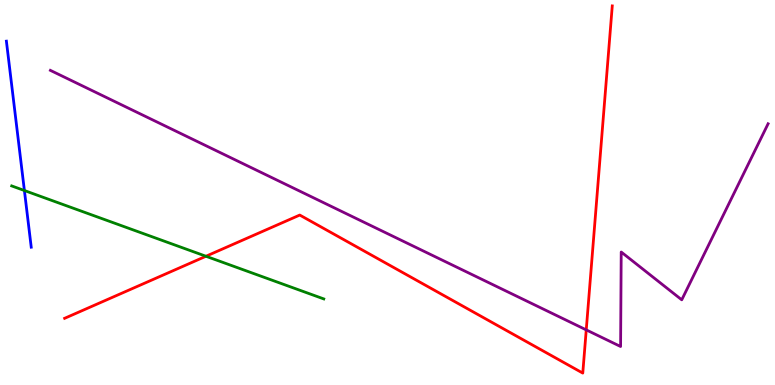[{'lines': ['blue', 'red'], 'intersections': []}, {'lines': ['green', 'red'], 'intersections': [{'x': 2.66, 'y': 3.34}]}, {'lines': ['purple', 'red'], 'intersections': [{'x': 7.56, 'y': 1.43}]}, {'lines': ['blue', 'green'], 'intersections': [{'x': 0.315, 'y': 5.05}]}, {'lines': ['blue', 'purple'], 'intersections': []}, {'lines': ['green', 'purple'], 'intersections': []}]